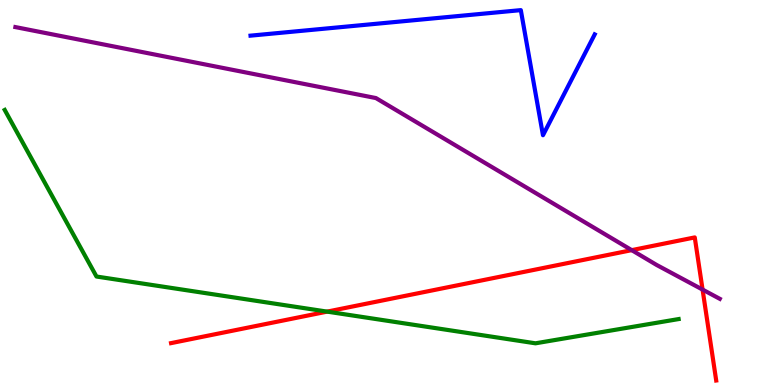[{'lines': ['blue', 'red'], 'intersections': []}, {'lines': ['green', 'red'], 'intersections': [{'x': 4.22, 'y': 1.91}]}, {'lines': ['purple', 'red'], 'intersections': [{'x': 8.15, 'y': 3.5}, {'x': 9.07, 'y': 2.48}]}, {'lines': ['blue', 'green'], 'intersections': []}, {'lines': ['blue', 'purple'], 'intersections': []}, {'lines': ['green', 'purple'], 'intersections': []}]